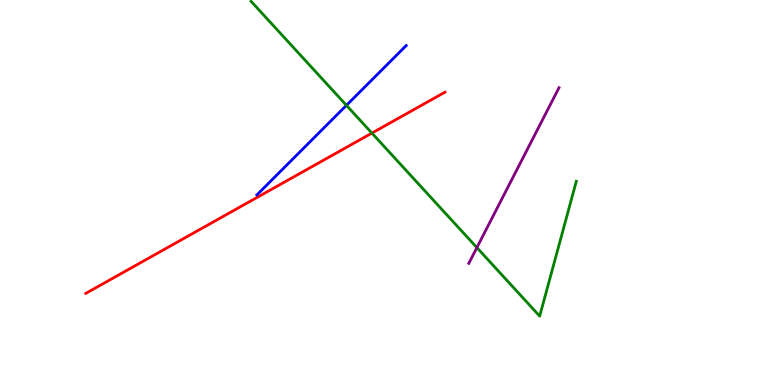[{'lines': ['blue', 'red'], 'intersections': []}, {'lines': ['green', 'red'], 'intersections': [{'x': 4.8, 'y': 6.54}]}, {'lines': ['purple', 'red'], 'intersections': []}, {'lines': ['blue', 'green'], 'intersections': [{'x': 4.47, 'y': 7.26}]}, {'lines': ['blue', 'purple'], 'intersections': []}, {'lines': ['green', 'purple'], 'intersections': [{'x': 6.15, 'y': 3.57}]}]